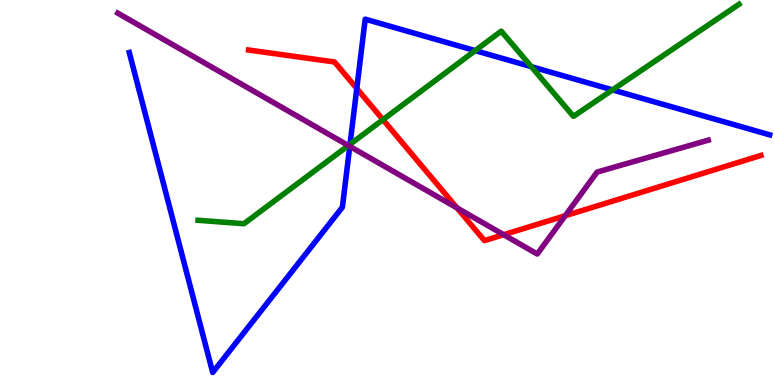[{'lines': ['blue', 'red'], 'intersections': [{'x': 4.6, 'y': 7.7}]}, {'lines': ['green', 'red'], 'intersections': [{'x': 4.94, 'y': 6.89}]}, {'lines': ['purple', 'red'], 'intersections': [{'x': 5.9, 'y': 4.6}, {'x': 6.5, 'y': 3.9}, {'x': 7.29, 'y': 4.4}]}, {'lines': ['blue', 'green'], 'intersections': [{'x': 4.52, 'y': 6.25}, {'x': 6.13, 'y': 8.69}, {'x': 6.86, 'y': 8.27}, {'x': 7.9, 'y': 7.67}]}, {'lines': ['blue', 'purple'], 'intersections': [{'x': 4.51, 'y': 6.2}]}, {'lines': ['green', 'purple'], 'intersections': [{'x': 4.5, 'y': 6.22}]}]